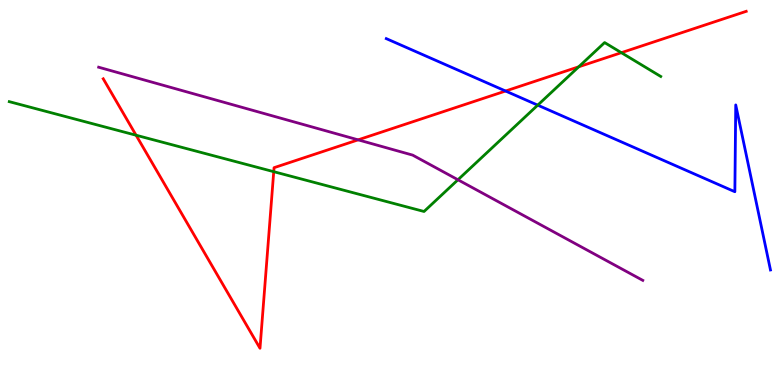[{'lines': ['blue', 'red'], 'intersections': [{'x': 6.52, 'y': 7.64}]}, {'lines': ['green', 'red'], 'intersections': [{'x': 1.76, 'y': 6.49}, {'x': 3.53, 'y': 5.54}, {'x': 7.47, 'y': 8.27}, {'x': 8.02, 'y': 8.63}]}, {'lines': ['purple', 'red'], 'intersections': [{'x': 4.62, 'y': 6.37}]}, {'lines': ['blue', 'green'], 'intersections': [{'x': 6.94, 'y': 7.27}]}, {'lines': ['blue', 'purple'], 'intersections': []}, {'lines': ['green', 'purple'], 'intersections': [{'x': 5.91, 'y': 5.33}]}]